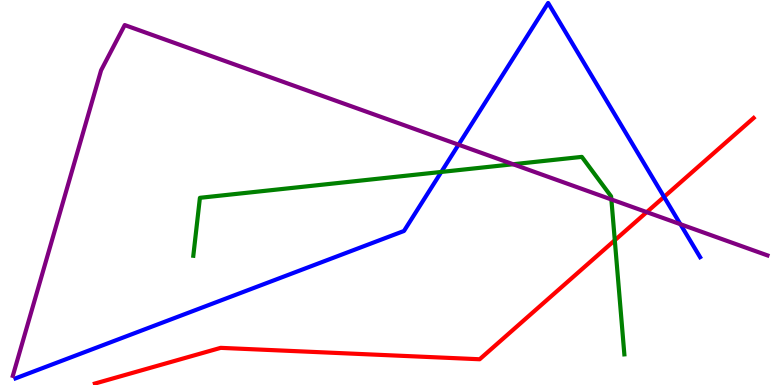[{'lines': ['blue', 'red'], 'intersections': [{'x': 8.57, 'y': 4.89}]}, {'lines': ['green', 'red'], 'intersections': [{'x': 7.93, 'y': 3.76}]}, {'lines': ['purple', 'red'], 'intersections': [{'x': 8.34, 'y': 4.49}]}, {'lines': ['blue', 'green'], 'intersections': [{'x': 5.69, 'y': 5.53}]}, {'lines': ['blue', 'purple'], 'intersections': [{'x': 5.92, 'y': 6.24}, {'x': 8.78, 'y': 4.18}]}, {'lines': ['green', 'purple'], 'intersections': [{'x': 6.62, 'y': 5.73}, {'x': 7.89, 'y': 4.82}]}]